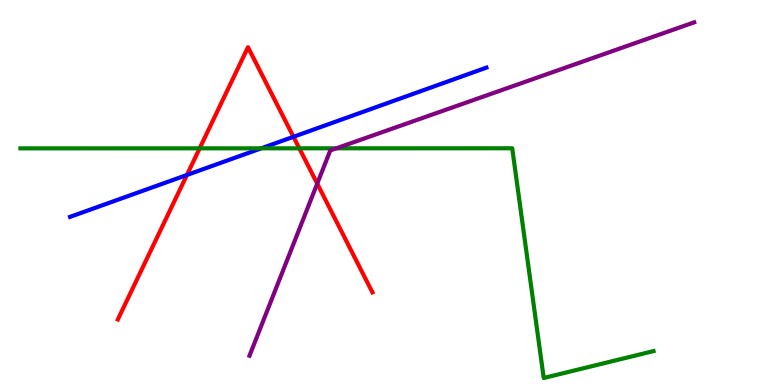[{'lines': ['blue', 'red'], 'intersections': [{'x': 2.41, 'y': 5.46}, {'x': 3.79, 'y': 6.45}]}, {'lines': ['green', 'red'], 'intersections': [{'x': 2.58, 'y': 6.15}, {'x': 3.86, 'y': 6.15}]}, {'lines': ['purple', 'red'], 'intersections': [{'x': 4.09, 'y': 5.23}]}, {'lines': ['blue', 'green'], 'intersections': [{'x': 3.37, 'y': 6.15}]}, {'lines': ['blue', 'purple'], 'intersections': []}, {'lines': ['green', 'purple'], 'intersections': [{'x': 4.34, 'y': 6.15}]}]